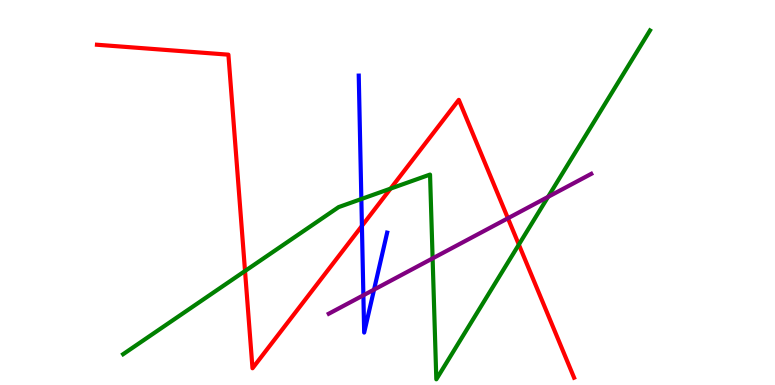[{'lines': ['blue', 'red'], 'intersections': [{'x': 4.67, 'y': 4.13}]}, {'lines': ['green', 'red'], 'intersections': [{'x': 3.16, 'y': 2.96}, {'x': 5.04, 'y': 5.1}, {'x': 6.69, 'y': 3.65}]}, {'lines': ['purple', 'red'], 'intersections': [{'x': 6.55, 'y': 4.33}]}, {'lines': ['blue', 'green'], 'intersections': [{'x': 4.66, 'y': 4.83}]}, {'lines': ['blue', 'purple'], 'intersections': [{'x': 4.69, 'y': 2.33}, {'x': 4.83, 'y': 2.48}]}, {'lines': ['green', 'purple'], 'intersections': [{'x': 5.58, 'y': 3.29}, {'x': 7.07, 'y': 4.89}]}]